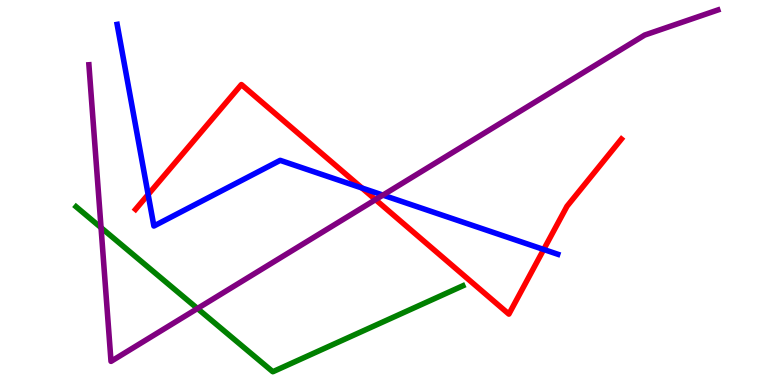[{'lines': ['blue', 'red'], 'intersections': [{'x': 1.91, 'y': 4.95}, {'x': 4.67, 'y': 5.12}, {'x': 7.02, 'y': 3.52}]}, {'lines': ['green', 'red'], 'intersections': []}, {'lines': ['purple', 'red'], 'intersections': [{'x': 4.85, 'y': 4.81}]}, {'lines': ['blue', 'green'], 'intersections': []}, {'lines': ['blue', 'purple'], 'intersections': [{'x': 4.94, 'y': 4.93}]}, {'lines': ['green', 'purple'], 'intersections': [{'x': 1.3, 'y': 4.09}, {'x': 2.55, 'y': 1.99}]}]